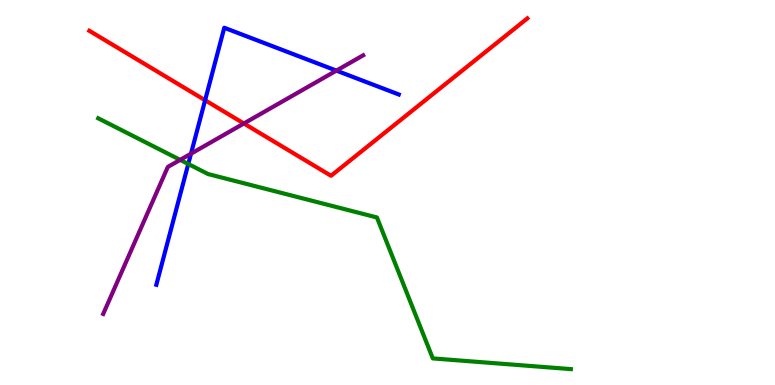[{'lines': ['blue', 'red'], 'intersections': [{'x': 2.65, 'y': 7.4}]}, {'lines': ['green', 'red'], 'intersections': []}, {'lines': ['purple', 'red'], 'intersections': [{'x': 3.15, 'y': 6.79}]}, {'lines': ['blue', 'green'], 'intersections': [{'x': 2.43, 'y': 5.74}]}, {'lines': ['blue', 'purple'], 'intersections': [{'x': 2.46, 'y': 6.01}, {'x': 4.34, 'y': 8.17}]}, {'lines': ['green', 'purple'], 'intersections': [{'x': 2.32, 'y': 5.85}]}]